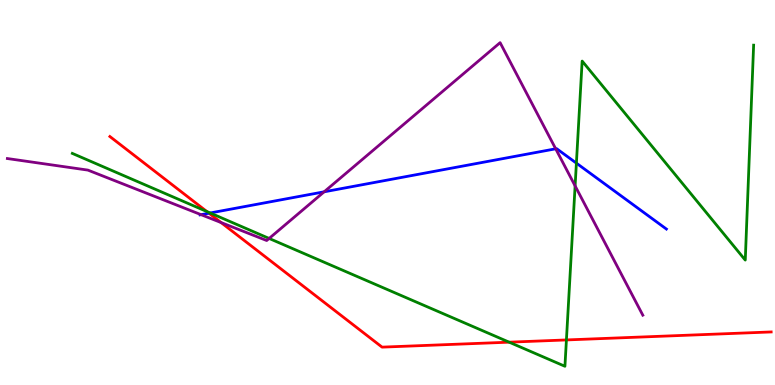[{'lines': ['blue', 'red'], 'intersections': [{'x': 2.7, 'y': 4.46}]}, {'lines': ['green', 'red'], 'intersections': [{'x': 2.67, 'y': 4.51}, {'x': 6.57, 'y': 1.11}, {'x': 7.31, 'y': 1.17}]}, {'lines': ['purple', 'red'], 'intersections': [{'x': 2.85, 'y': 4.22}]}, {'lines': ['blue', 'green'], 'intersections': [{'x': 2.71, 'y': 4.47}, {'x': 7.44, 'y': 5.76}]}, {'lines': ['blue', 'purple'], 'intersections': [{'x': 2.59, 'y': 4.42}, {'x': 4.18, 'y': 5.02}, {'x': 7.17, 'y': 6.13}]}, {'lines': ['green', 'purple'], 'intersections': [{'x': 3.47, 'y': 3.81}, {'x': 7.42, 'y': 5.17}]}]